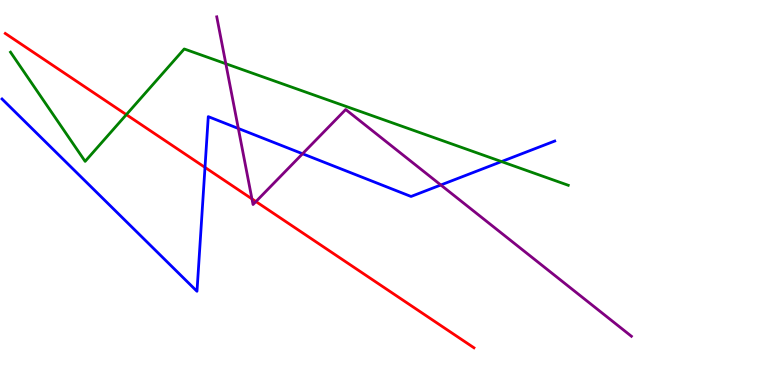[{'lines': ['blue', 'red'], 'intersections': [{'x': 2.65, 'y': 5.65}]}, {'lines': ['green', 'red'], 'intersections': [{'x': 1.63, 'y': 7.02}]}, {'lines': ['purple', 'red'], 'intersections': [{'x': 3.25, 'y': 4.83}, {'x': 3.3, 'y': 4.76}]}, {'lines': ['blue', 'green'], 'intersections': [{'x': 6.47, 'y': 5.8}]}, {'lines': ['blue', 'purple'], 'intersections': [{'x': 3.08, 'y': 6.66}, {'x': 3.9, 'y': 6.01}, {'x': 5.69, 'y': 5.19}]}, {'lines': ['green', 'purple'], 'intersections': [{'x': 2.91, 'y': 8.34}]}]